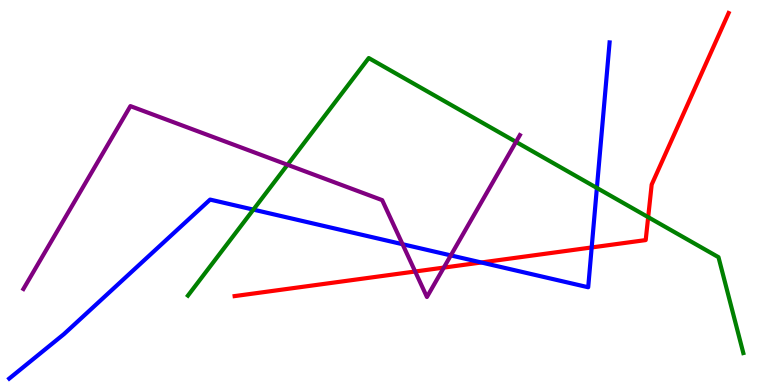[{'lines': ['blue', 'red'], 'intersections': [{'x': 6.21, 'y': 3.18}, {'x': 7.63, 'y': 3.57}]}, {'lines': ['green', 'red'], 'intersections': [{'x': 8.36, 'y': 4.36}]}, {'lines': ['purple', 'red'], 'intersections': [{'x': 5.36, 'y': 2.95}, {'x': 5.73, 'y': 3.05}]}, {'lines': ['blue', 'green'], 'intersections': [{'x': 3.27, 'y': 4.56}, {'x': 7.7, 'y': 5.12}]}, {'lines': ['blue', 'purple'], 'intersections': [{'x': 5.19, 'y': 3.66}, {'x': 5.82, 'y': 3.37}]}, {'lines': ['green', 'purple'], 'intersections': [{'x': 3.71, 'y': 5.72}, {'x': 6.66, 'y': 6.31}]}]